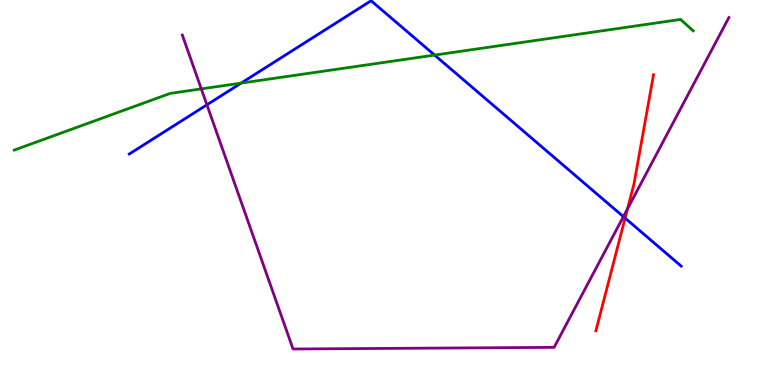[{'lines': ['blue', 'red'], 'intersections': [{'x': 8.07, 'y': 4.33}]}, {'lines': ['green', 'red'], 'intersections': []}, {'lines': ['purple', 'red'], 'intersections': [{'x': 8.1, 'y': 4.57}]}, {'lines': ['blue', 'green'], 'intersections': [{'x': 3.11, 'y': 7.84}, {'x': 5.61, 'y': 8.57}]}, {'lines': ['blue', 'purple'], 'intersections': [{'x': 2.67, 'y': 7.28}, {'x': 8.04, 'y': 4.37}]}, {'lines': ['green', 'purple'], 'intersections': [{'x': 2.6, 'y': 7.69}]}]